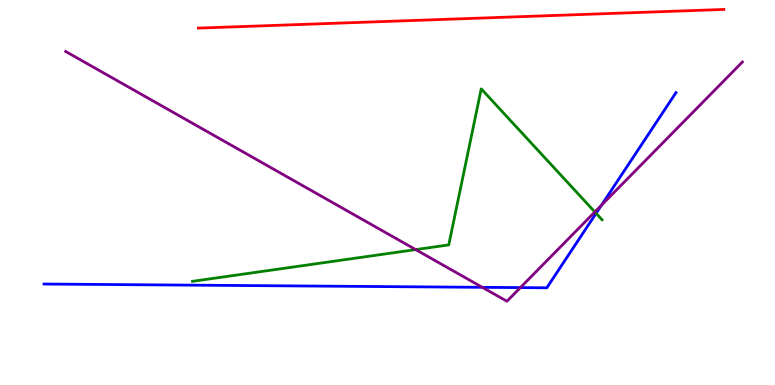[{'lines': ['blue', 'red'], 'intersections': []}, {'lines': ['green', 'red'], 'intersections': []}, {'lines': ['purple', 'red'], 'intersections': []}, {'lines': ['blue', 'green'], 'intersections': [{'x': 7.69, 'y': 4.46}]}, {'lines': ['blue', 'purple'], 'intersections': [{'x': 6.22, 'y': 2.54}, {'x': 6.71, 'y': 2.53}, {'x': 7.76, 'y': 4.67}]}, {'lines': ['green', 'purple'], 'intersections': [{'x': 5.36, 'y': 3.52}, {'x': 7.68, 'y': 4.49}]}]